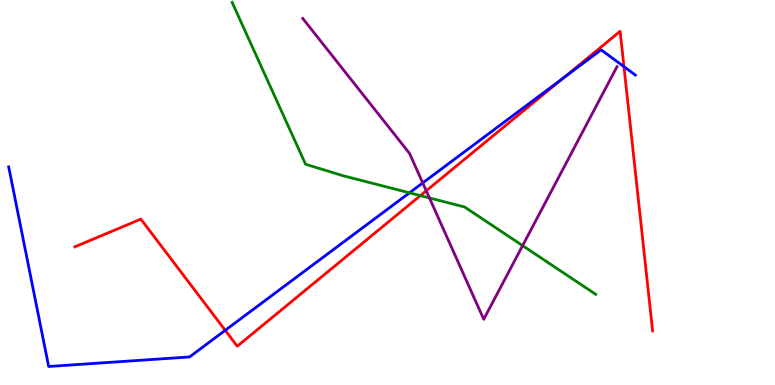[{'lines': ['blue', 'red'], 'intersections': [{'x': 2.91, 'y': 1.42}, {'x': 7.27, 'y': 7.98}, {'x': 8.05, 'y': 8.27}]}, {'lines': ['green', 'red'], 'intersections': [{'x': 5.42, 'y': 4.92}]}, {'lines': ['purple', 'red'], 'intersections': [{'x': 5.5, 'y': 5.04}]}, {'lines': ['blue', 'green'], 'intersections': [{'x': 5.28, 'y': 4.99}]}, {'lines': ['blue', 'purple'], 'intersections': [{'x': 5.45, 'y': 5.25}]}, {'lines': ['green', 'purple'], 'intersections': [{'x': 5.54, 'y': 4.86}, {'x': 6.74, 'y': 3.62}]}]